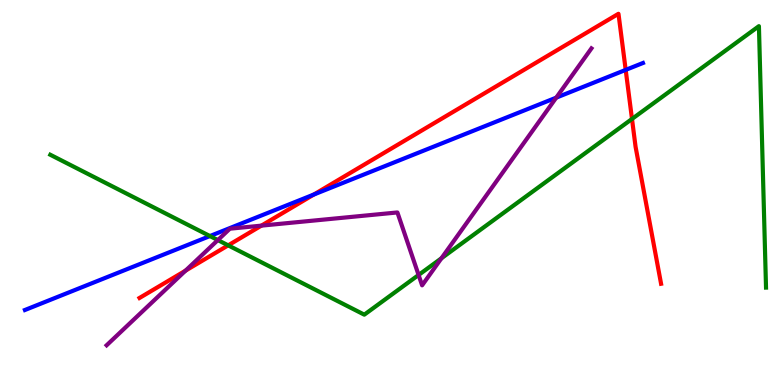[{'lines': ['blue', 'red'], 'intersections': [{'x': 4.05, 'y': 4.95}, {'x': 8.07, 'y': 8.18}]}, {'lines': ['green', 'red'], 'intersections': [{'x': 2.94, 'y': 3.63}, {'x': 8.15, 'y': 6.91}]}, {'lines': ['purple', 'red'], 'intersections': [{'x': 2.39, 'y': 2.97}, {'x': 3.37, 'y': 4.14}]}, {'lines': ['blue', 'green'], 'intersections': [{'x': 2.71, 'y': 3.87}]}, {'lines': ['blue', 'purple'], 'intersections': [{'x': 7.18, 'y': 7.46}]}, {'lines': ['green', 'purple'], 'intersections': [{'x': 2.81, 'y': 3.76}, {'x': 5.4, 'y': 2.86}, {'x': 5.7, 'y': 3.29}]}]